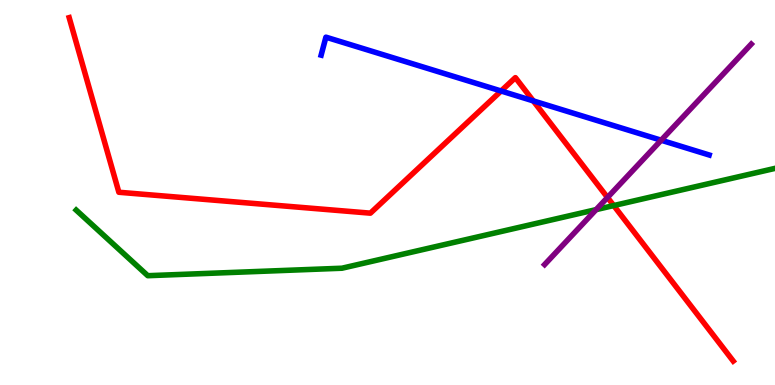[{'lines': ['blue', 'red'], 'intersections': [{'x': 6.47, 'y': 7.64}, {'x': 6.88, 'y': 7.38}]}, {'lines': ['green', 'red'], 'intersections': [{'x': 7.92, 'y': 4.66}]}, {'lines': ['purple', 'red'], 'intersections': [{'x': 7.84, 'y': 4.87}]}, {'lines': ['blue', 'green'], 'intersections': []}, {'lines': ['blue', 'purple'], 'intersections': [{'x': 8.53, 'y': 6.36}]}, {'lines': ['green', 'purple'], 'intersections': [{'x': 7.69, 'y': 4.56}]}]